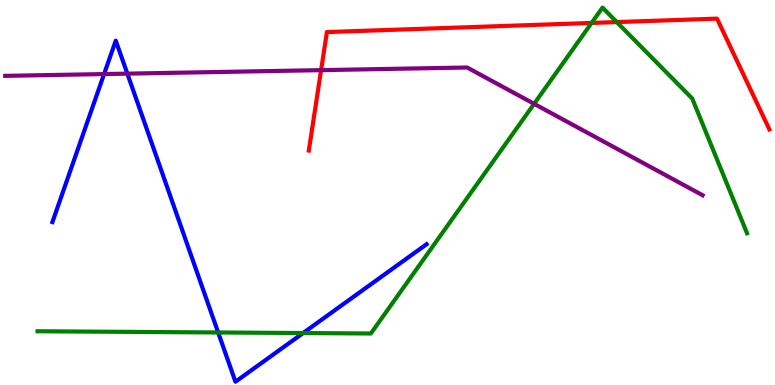[{'lines': ['blue', 'red'], 'intersections': []}, {'lines': ['green', 'red'], 'intersections': [{'x': 7.63, 'y': 9.4}, {'x': 7.96, 'y': 9.43}]}, {'lines': ['purple', 'red'], 'intersections': [{'x': 4.14, 'y': 8.18}]}, {'lines': ['blue', 'green'], 'intersections': [{'x': 2.81, 'y': 1.36}, {'x': 3.91, 'y': 1.35}]}, {'lines': ['blue', 'purple'], 'intersections': [{'x': 1.34, 'y': 8.08}, {'x': 1.64, 'y': 8.09}]}, {'lines': ['green', 'purple'], 'intersections': [{'x': 6.89, 'y': 7.3}]}]